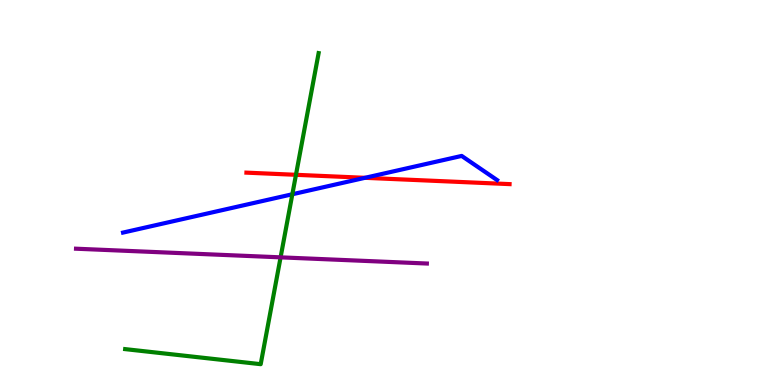[{'lines': ['blue', 'red'], 'intersections': [{'x': 4.71, 'y': 5.38}]}, {'lines': ['green', 'red'], 'intersections': [{'x': 3.82, 'y': 5.46}]}, {'lines': ['purple', 'red'], 'intersections': []}, {'lines': ['blue', 'green'], 'intersections': [{'x': 3.77, 'y': 4.95}]}, {'lines': ['blue', 'purple'], 'intersections': []}, {'lines': ['green', 'purple'], 'intersections': [{'x': 3.62, 'y': 3.32}]}]